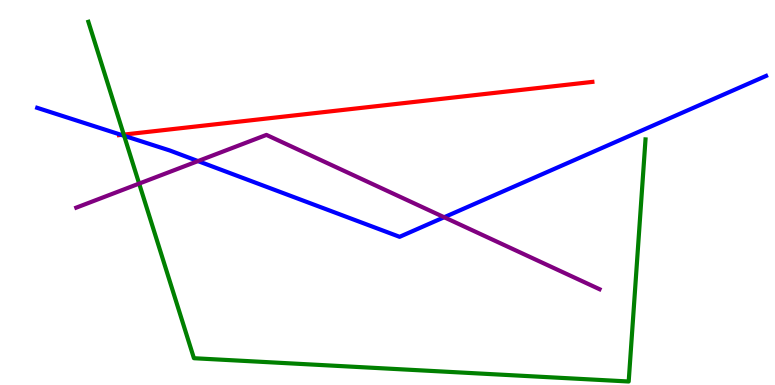[{'lines': ['blue', 'red'], 'intersections': [{'x': 1.57, 'y': 6.5}]}, {'lines': ['green', 'red'], 'intersections': [{'x': 1.6, 'y': 6.5}]}, {'lines': ['purple', 'red'], 'intersections': []}, {'lines': ['blue', 'green'], 'intersections': [{'x': 1.6, 'y': 6.47}]}, {'lines': ['blue', 'purple'], 'intersections': [{'x': 2.55, 'y': 5.82}, {'x': 5.73, 'y': 4.36}]}, {'lines': ['green', 'purple'], 'intersections': [{'x': 1.8, 'y': 5.23}]}]